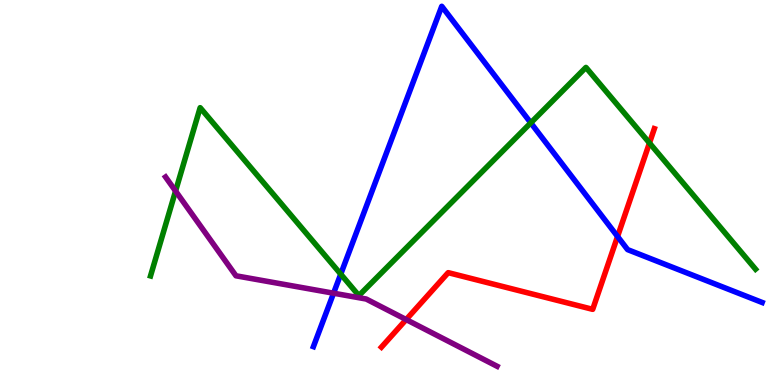[{'lines': ['blue', 'red'], 'intersections': [{'x': 7.97, 'y': 3.86}]}, {'lines': ['green', 'red'], 'intersections': [{'x': 8.38, 'y': 6.29}]}, {'lines': ['purple', 'red'], 'intersections': [{'x': 5.24, 'y': 1.7}]}, {'lines': ['blue', 'green'], 'intersections': [{'x': 4.4, 'y': 2.88}, {'x': 6.85, 'y': 6.81}]}, {'lines': ['blue', 'purple'], 'intersections': [{'x': 4.3, 'y': 2.38}]}, {'lines': ['green', 'purple'], 'intersections': [{'x': 2.27, 'y': 5.04}]}]